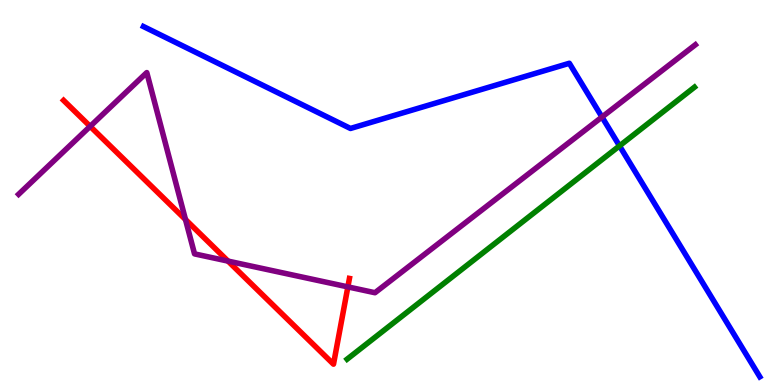[{'lines': ['blue', 'red'], 'intersections': []}, {'lines': ['green', 'red'], 'intersections': []}, {'lines': ['purple', 'red'], 'intersections': [{'x': 1.16, 'y': 6.72}, {'x': 2.39, 'y': 4.3}, {'x': 2.94, 'y': 3.22}, {'x': 4.49, 'y': 2.55}]}, {'lines': ['blue', 'green'], 'intersections': [{'x': 7.99, 'y': 6.21}]}, {'lines': ['blue', 'purple'], 'intersections': [{'x': 7.77, 'y': 6.96}]}, {'lines': ['green', 'purple'], 'intersections': []}]